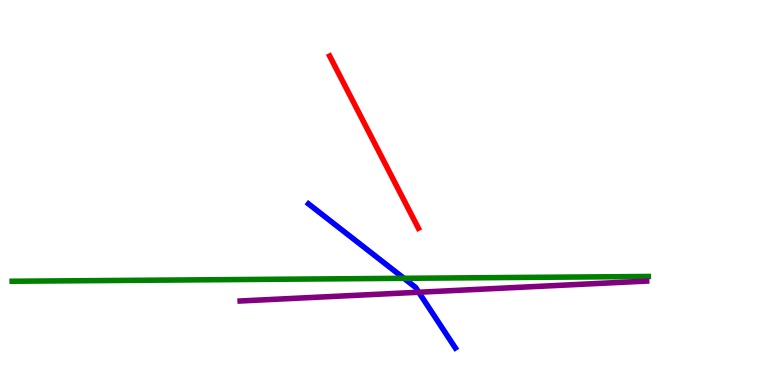[{'lines': ['blue', 'red'], 'intersections': []}, {'lines': ['green', 'red'], 'intersections': []}, {'lines': ['purple', 'red'], 'intersections': []}, {'lines': ['blue', 'green'], 'intersections': [{'x': 5.21, 'y': 2.77}]}, {'lines': ['blue', 'purple'], 'intersections': [{'x': 5.4, 'y': 2.41}]}, {'lines': ['green', 'purple'], 'intersections': []}]